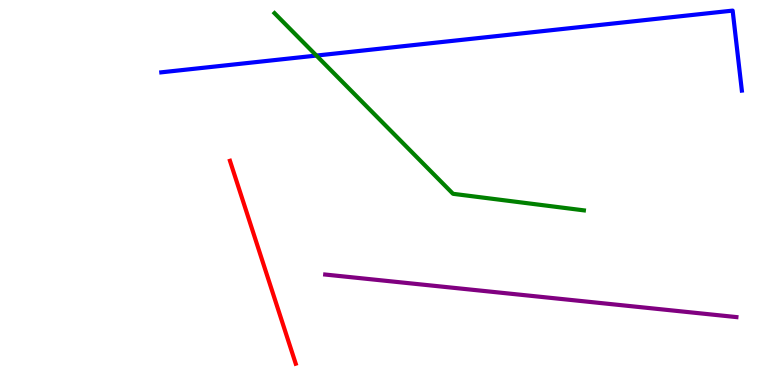[{'lines': ['blue', 'red'], 'intersections': []}, {'lines': ['green', 'red'], 'intersections': []}, {'lines': ['purple', 'red'], 'intersections': []}, {'lines': ['blue', 'green'], 'intersections': [{'x': 4.08, 'y': 8.56}]}, {'lines': ['blue', 'purple'], 'intersections': []}, {'lines': ['green', 'purple'], 'intersections': []}]